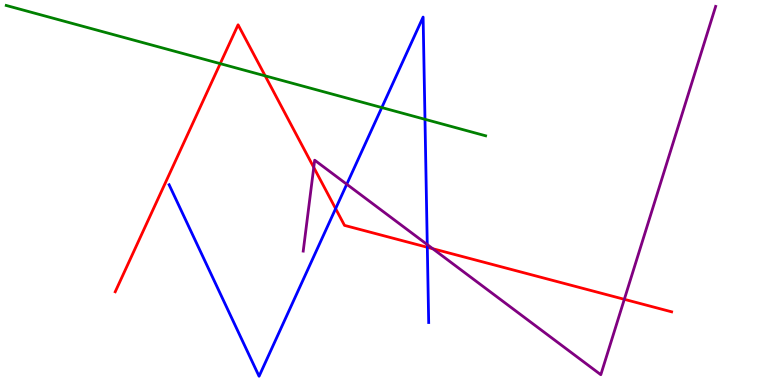[{'lines': ['blue', 'red'], 'intersections': [{'x': 4.33, 'y': 4.58}, {'x': 5.51, 'y': 3.58}]}, {'lines': ['green', 'red'], 'intersections': [{'x': 2.84, 'y': 8.35}, {'x': 3.42, 'y': 8.03}]}, {'lines': ['purple', 'red'], 'intersections': [{'x': 4.05, 'y': 5.65}, {'x': 5.58, 'y': 3.54}, {'x': 8.06, 'y': 2.23}]}, {'lines': ['blue', 'green'], 'intersections': [{'x': 4.93, 'y': 7.21}, {'x': 5.48, 'y': 6.9}]}, {'lines': ['blue', 'purple'], 'intersections': [{'x': 4.47, 'y': 5.21}, {'x': 5.51, 'y': 3.65}]}, {'lines': ['green', 'purple'], 'intersections': []}]